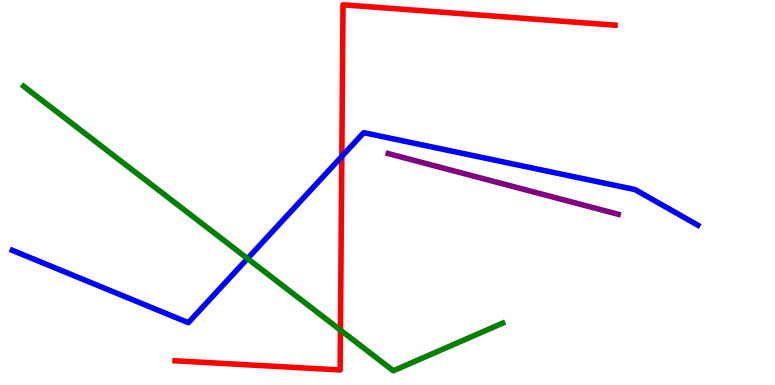[{'lines': ['blue', 'red'], 'intersections': [{'x': 4.41, 'y': 5.94}]}, {'lines': ['green', 'red'], 'intersections': [{'x': 4.39, 'y': 1.43}]}, {'lines': ['purple', 'red'], 'intersections': []}, {'lines': ['blue', 'green'], 'intersections': [{'x': 3.19, 'y': 3.28}]}, {'lines': ['blue', 'purple'], 'intersections': []}, {'lines': ['green', 'purple'], 'intersections': []}]